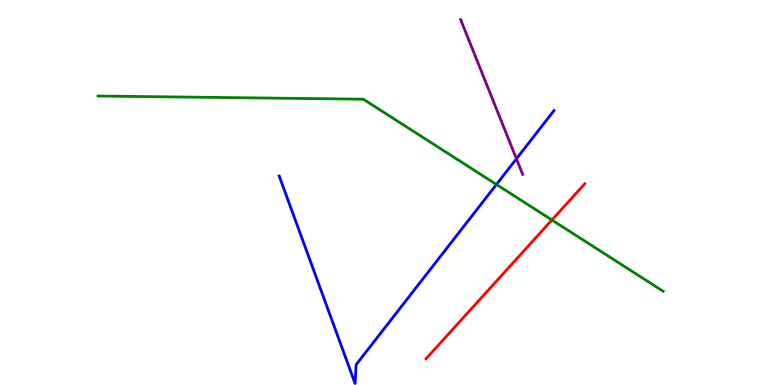[{'lines': ['blue', 'red'], 'intersections': []}, {'lines': ['green', 'red'], 'intersections': [{'x': 7.12, 'y': 4.29}]}, {'lines': ['purple', 'red'], 'intersections': []}, {'lines': ['blue', 'green'], 'intersections': [{'x': 6.41, 'y': 5.21}]}, {'lines': ['blue', 'purple'], 'intersections': [{'x': 6.66, 'y': 5.88}]}, {'lines': ['green', 'purple'], 'intersections': []}]